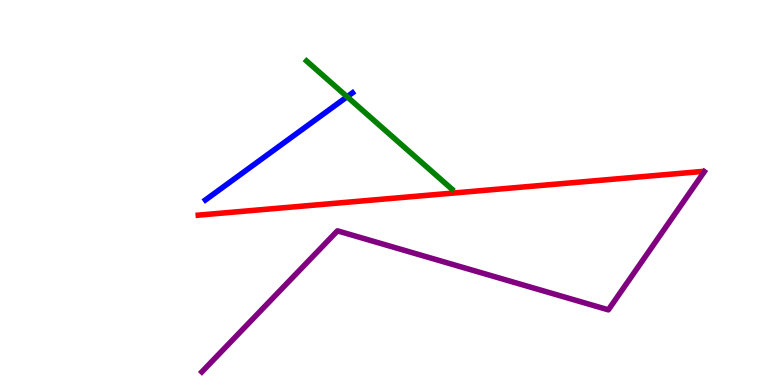[{'lines': ['blue', 'red'], 'intersections': []}, {'lines': ['green', 'red'], 'intersections': []}, {'lines': ['purple', 'red'], 'intersections': []}, {'lines': ['blue', 'green'], 'intersections': [{'x': 4.48, 'y': 7.49}]}, {'lines': ['blue', 'purple'], 'intersections': []}, {'lines': ['green', 'purple'], 'intersections': []}]